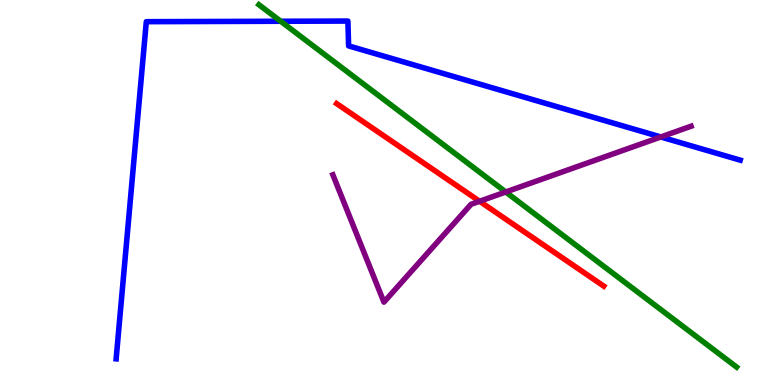[{'lines': ['blue', 'red'], 'intersections': []}, {'lines': ['green', 'red'], 'intersections': []}, {'lines': ['purple', 'red'], 'intersections': [{'x': 6.19, 'y': 4.77}]}, {'lines': ['blue', 'green'], 'intersections': [{'x': 3.62, 'y': 9.45}]}, {'lines': ['blue', 'purple'], 'intersections': [{'x': 8.53, 'y': 6.44}]}, {'lines': ['green', 'purple'], 'intersections': [{'x': 6.53, 'y': 5.01}]}]